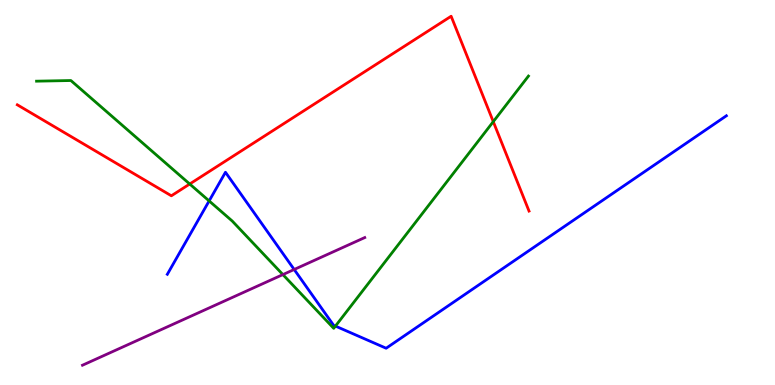[{'lines': ['blue', 'red'], 'intersections': []}, {'lines': ['green', 'red'], 'intersections': [{'x': 2.45, 'y': 5.22}, {'x': 6.36, 'y': 6.84}]}, {'lines': ['purple', 'red'], 'intersections': []}, {'lines': ['blue', 'green'], 'intersections': [{'x': 2.7, 'y': 4.78}, {'x': 4.33, 'y': 1.53}]}, {'lines': ['blue', 'purple'], 'intersections': [{'x': 3.8, 'y': 3.0}]}, {'lines': ['green', 'purple'], 'intersections': [{'x': 3.65, 'y': 2.87}]}]